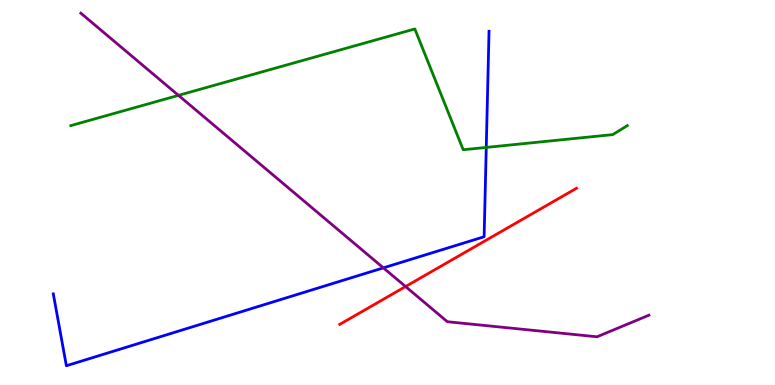[{'lines': ['blue', 'red'], 'intersections': []}, {'lines': ['green', 'red'], 'intersections': []}, {'lines': ['purple', 'red'], 'intersections': [{'x': 5.23, 'y': 2.56}]}, {'lines': ['blue', 'green'], 'intersections': [{'x': 6.27, 'y': 6.17}]}, {'lines': ['blue', 'purple'], 'intersections': [{'x': 4.95, 'y': 3.04}]}, {'lines': ['green', 'purple'], 'intersections': [{'x': 2.3, 'y': 7.52}]}]